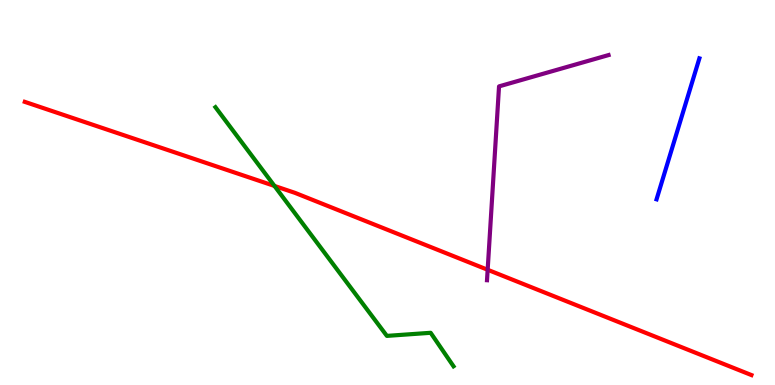[{'lines': ['blue', 'red'], 'intersections': []}, {'lines': ['green', 'red'], 'intersections': [{'x': 3.54, 'y': 5.17}]}, {'lines': ['purple', 'red'], 'intersections': [{'x': 6.29, 'y': 2.99}]}, {'lines': ['blue', 'green'], 'intersections': []}, {'lines': ['blue', 'purple'], 'intersections': []}, {'lines': ['green', 'purple'], 'intersections': []}]